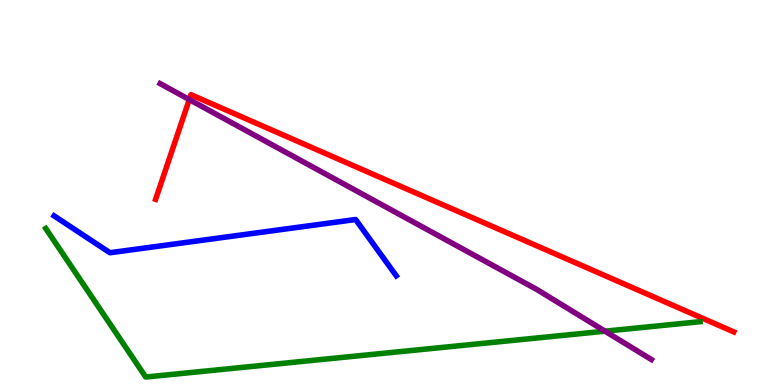[{'lines': ['blue', 'red'], 'intersections': []}, {'lines': ['green', 'red'], 'intersections': []}, {'lines': ['purple', 'red'], 'intersections': [{'x': 2.44, 'y': 7.41}]}, {'lines': ['blue', 'green'], 'intersections': []}, {'lines': ['blue', 'purple'], 'intersections': []}, {'lines': ['green', 'purple'], 'intersections': [{'x': 7.81, 'y': 1.4}]}]